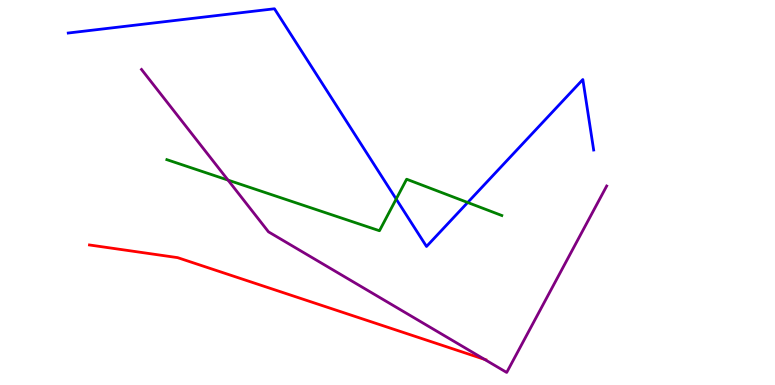[{'lines': ['blue', 'red'], 'intersections': []}, {'lines': ['green', 'red'], 'intersections': []}, {'lines': ['purple', 'red'], 'intersections': [{'x': 6.25, 'y': 0.667}]}, {'lines': ['blue', 'green'], 'intersections': [{'x': 5.11, 'y': 4.83}, {'x': 6.03, 'y': 4.74}]}, {'lines': ['blue', 'purple'], 'intersections': []}, {'lines': ['green', 'purple'], 'intersections': [{'x': 2.94, 'y': 5.32}]}]